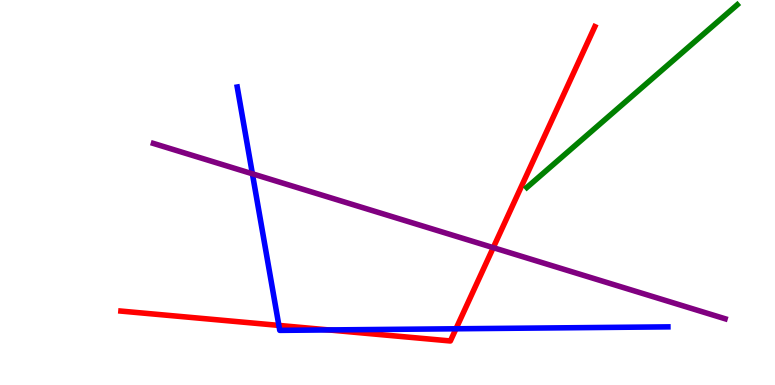[{'lines': ['blue', 'red'], 'intersections': [{'x': 3.6, 'y': 1.55}, {'x': 4.24, 'y': 1.43}, {'x': 5.88, 'y': 1.46}]}, {'lines': ['green', 'red'], 'intersections': []}, {'lines': ['purple', 'red'], 'intersections': [{'x': 6.36, 'y': 3.57}]}, {'lines': ['blue', 'green'], 'intersections': []}, {'lines': ['blue', 'purple'], 'intersections': [{'x': 3.26, 'y': 5.49}]}, {'lines': ['green', 'purple'], 'intersections': []}]